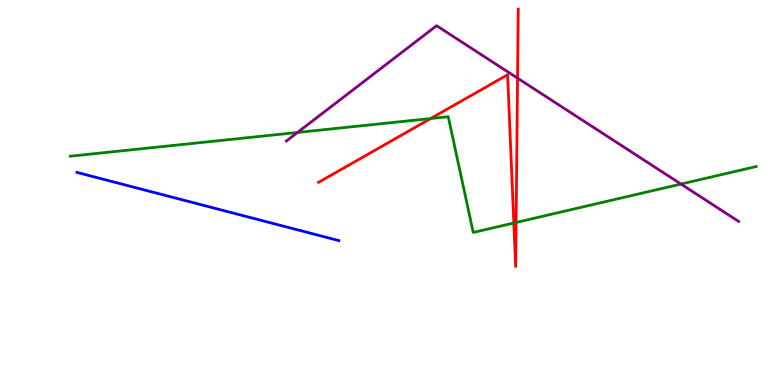[{'lines': ['blue', 'red'], 'intersections': []}, {'lines': ['green', 'red'], 'intersections': [{'x': 5.56, 'y': 6.92}, {'x': 6.63, 'y': 4.21}, {'x': 6.66, 'y': 4.22}]}, {'lines': ['purple', 'red'], 'intersections': [{'x': 6.68, 'y': 7.97}]}, {'lines': ['blue', 'green'], 'intersections': []}, {'lines': ['blue', 'purple'], 'intersections': []}, {'lines': ['green', 'purple'], 'intersections': [{'x': 3.84, 'y': 6.56}, {'x': 8.79, 'y': 5.22}]}]